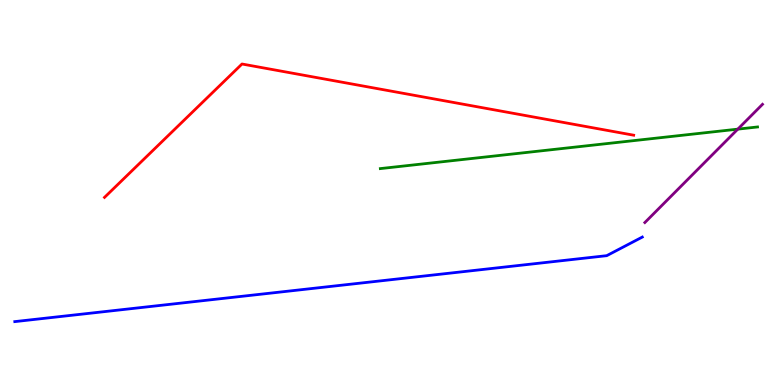[{'lines': ['blue', 'red'], 'intersections': []}, {'lines': ['green', 'red'], 'intersections': []}, {'lines': ['purple', 'red'], 'intersections': []}, {'lines': ['blue', 'green'], 'intersections': []}, {'lines': ['blue', 'purple'], 'intersections': []}, {'lines': ['green', 'purple'], 'intersections': [{'x': 9.52, 'y': 6.65}]}]